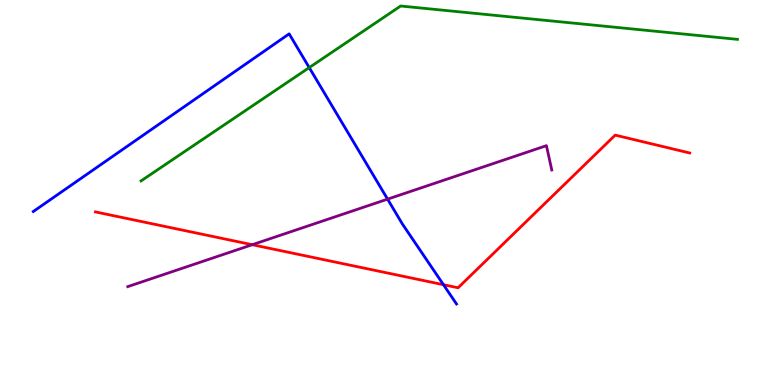[{'lines': ['blue', 'red'], 'intersections': [{'x': 5.72, 'y': 2.6}]}, {'lines': ['green', 'red'], 'intersections': []}, {'lines': ['purple', 'red'], 'intersections': [{'x': 3.25, 'y': 3.64}]}, {'lines': ['blue', 'green'], 'intersections': [{'x': 3.99, 'y': 8.24}]}, {'lines': ['blue', 'purple'], 'intersections': [{'x': 5.0, 'y': 4.83}]}, {'lines': ['green', 'purple'], 'intersections': []}]